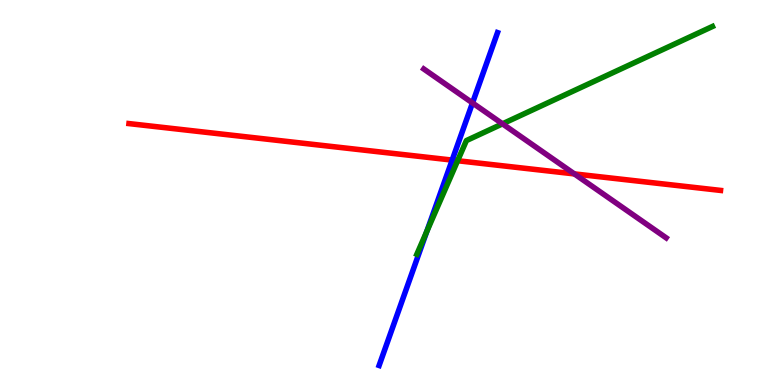[{'lines': ['blue', 'red'], 'intersections': [{'x': 5.83, 'y': 5.84}]}, {'lines': ['green', 'red'], 'intersections': [{'x': 5.9, 'y': 5.83}]}, {'lines': ['purple', 'red'], 'intersections': [{'x': 7.41, 'y': 5.48}]}, {'lines': ['blue', 'green'], 'intersections': [{'x': 5.51, 'y': 3.99}]}, {'lines': ['blue', 'purple'], 'intersections': [{'x': 6.1, 'y': 7.33}]}, {'lines': ['green', 'purple'], 'intersections': [{'x': 6.48, 'y': 6.78}]}]